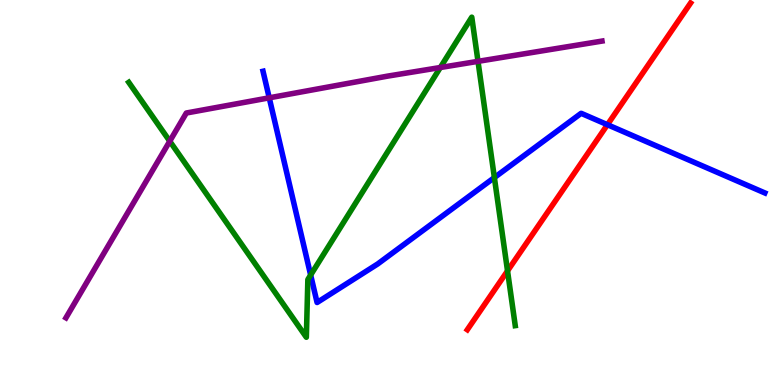[{'lines': ['blue', 'red'], 'intersections': [{'x': 7.84, 'y': 6.76}]}, {'lines': ['green', 'red'], 'intersections': [{'x': 6.55, 'y': 2.96}]}, {'lines': ['purple', 'red'], 'intersections': []}, {'lines': ['blue', 'green'], 'intersections': [{'x': 4.01, 'y': 2.86}, {'x': 6.38, 'y': 5.39}]}, {'lines': ['blue', 'purple'], 'intersections': [{'x': 3.47, 'y': 7.46}]}, {'lines': ['green', 'purple'], 'intersections': [{'x': 2.19, 'y': 6.33}, {'x': 5.68, 'y': 8.25}, {'x': 6.17, 'y': 8.41}]}]